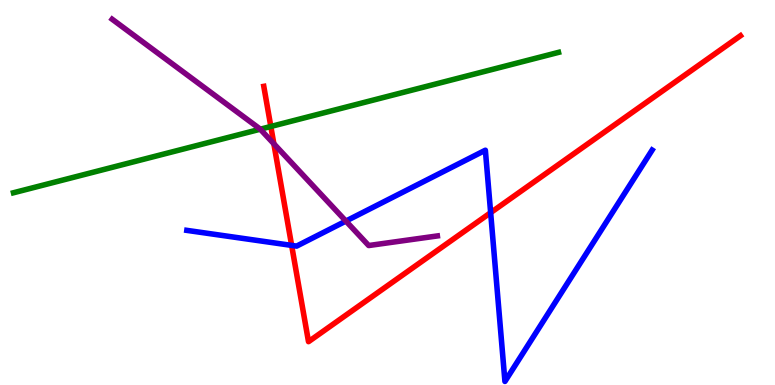[{'lines': ['blue', 'red'], 'intersections': [{'x': 3.76, 'y': 3.63}, {'x': 6.33, 'y': 4.48}]}, {'lines': ['green', 'red'], 'intersections': [{'x': 3.49, 'y': 6.71}]}, {'lines': ['purple', 'red'], 'intersections': [{'x': 3.53, 'y': 6.27}]}, {'lines': ['blue', 'green'], 'intersections': []}, {'lines': ['blue', 'purple'], 'intersections': [{'x': 4.46, 'y': 4.26}]}, {'lines': ['green', 'purple'], 'intersections': [{'x': 3.36, 'y': 6.64}]}]